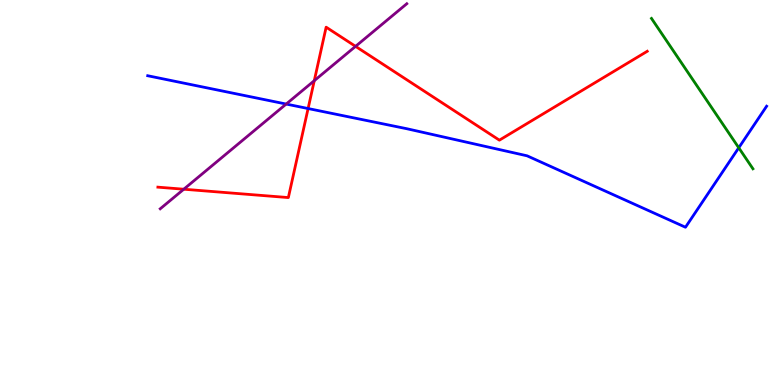[{'lines': ['blue', 'red'], 'intersections': [{'x': 3.98, 'y': 7.18}]}, {'lines': ['green', 'red'], 'intersections': []}, {'lines': ['purple', 'red'], 'intersections': [{'x': 2.37, 'y': 5.09}, {'x': 4.06, 'y': 7.9}, {'x': 4.59, 'y': 8.8}]}, {'lines': ['blue', 'green'], 'intersections': [{'x': 9.53, 'y': 6.16}]}, {'lines': ['blue', 'purple'], 'intersections': [{'x': 3.69, 'y': 7.3}]}, {'lines': ['green', 'purple'], 'intersections': []}]